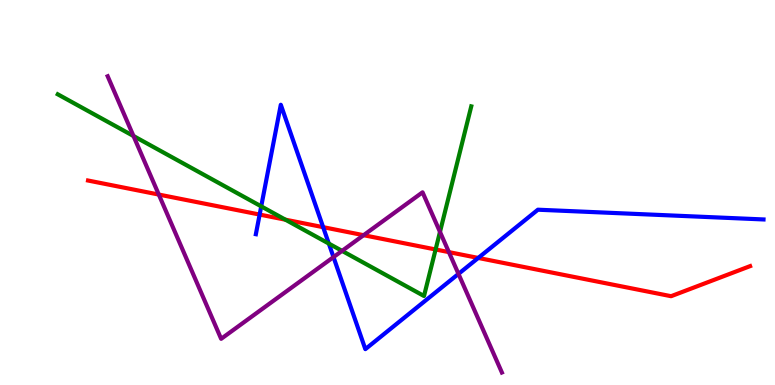[{'lines': ['blue', 'red'], 'intersections': [{'x': 3.35, 'y': 4.43}, {'x': 4.17, 'y': 4.1}, {'x': 6.17, 'y': 3.3}]}, {'lines': ['green', 'red'], 'intersections': [{'x': 3.68, 'y': 4.29}, {'x': 5.62, 'y': 3.52}]}, {'lines': ['purple', 'red'], 'intersections': [{'x': 2.05, 'y': 4.95}, {'x': 4.69, 'y': 3.89}, {'x': 5.79, 'y': 3.45}]}, {'lines': ['blue', 'green'], 'intersections': [{'x': 3.37, 'y': 4.64}, {'x': 4.24, 'y': 3.67}]}, {'lines': ['blue', 'purple'], 'intersections': [{'x': 4.3, 'y': 3.32}, {'x': 5.92, 'y': 2.89}]}, {'lines': ['green', 'purple'], 'intersections': [{'x': 1.72, 'y': 6.47}, {'x': 4.41, 'y': 3.48}, {'x': 5.68, 'y': 3.98}]}]